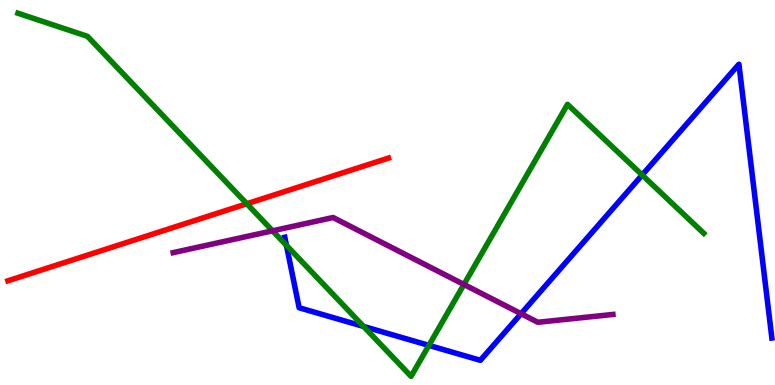[{'lines': ['blue', 'red'], 'intersections': []}, {'lines': ['green', 'red'], 'intersections': [{'x': 3.18, 'y': 4.71}]}, {'lines': ['purple', 'red'], 'intersections': []}, {'lines': ['blue', 'green'], 'intersections': [{'x': 3.7, 'y': 3.63}, {'x': 4.69, 'y': 1.52}, {'x': 5.53, 'y': 1.03}, {'x': 8.29, 'y': 5.45}]}, {'lines': ['blue', 'purple'], 'intersections': [{'x': 6.72, 'y': 1.85}]}, {'lines': ['green', 'purple'], 'intersections': [{'x': 3.52, 'y': 4.0}, {'x': 5.99, 'y': 2.61}]}]